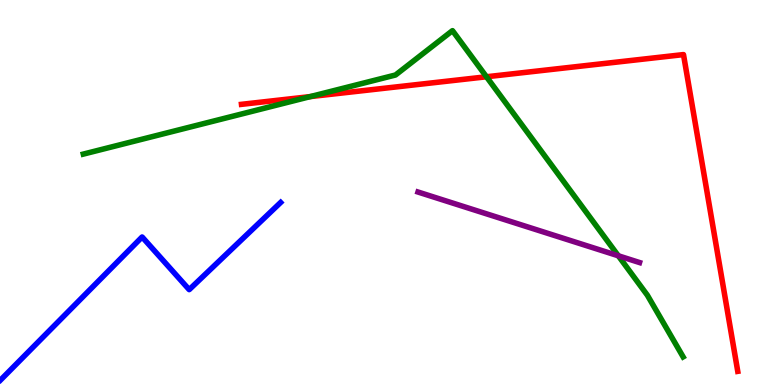[{'lines': ['blue', 'red'], 'intersections': []}, {'lines': ['green', 'red'], 'intersections': [{'x': 4.0, 'y': 7.49}, {'x': 6.28, 'y': 8.01}]}, {'lines': ['purple', 'red'], 'intersections': []}, {'lines': ['blue', 'green'], 'intersections': []}, {'lines': ['blue', 'purple'], 'intersections': []}, {'lines': ['green', 'purple'], 'intersections': [{'x': 7.98, 'y': 3.36}]}]